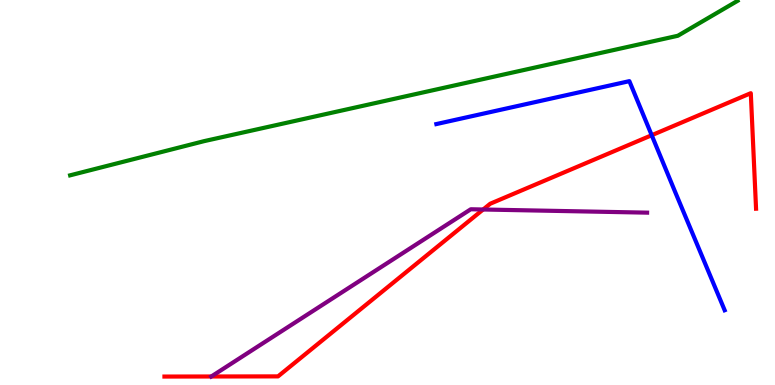[{'lines': ['blue', 'red'], 'intersections': [{'x': 8.41, 'y': 6.49}]}, {'lines': ['green', 'red'], 'intersections': []}, {'lines': ['purple', 'red'], 'intersections': [{'x': 2.73, 'y': 0.221}, {'x': 6.23, 'y': 4.56}]}, {'lines': ['blue', 'green'], 'intersections': []}, {'lines': ['blue', 'purple'], 'intersections': []}, {'lines': ['green', 'purple'], 'intersections': []}]